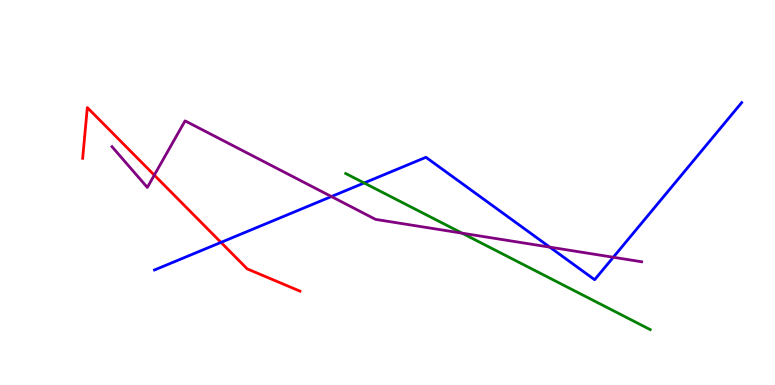[{'lines': ['blue', 'red'], 'intersections': [{'x': 2.85, 'y': 3.7}]}, {'lines': ['green', 'red'], 'intersections': []}, {'lines': ['purple', 'red'], 'intersections': [{'x': 1.99, 'y': 5.45}]}, {'lines': ['blue', 'green'], 'intersections': [{'x': 4.7, 'y': 5.25}]}, {'lines': ['blue', 'purple'], 'intersections': [{'x': 4.28, 'y': 4.9}, {'x': 7.09, 'y': 3.58}, {'x': 7.91, 'y': 3.32}]}, {'lines': ['green', 'purple'], 'intersections': [{'x': 5.96, 'y': 3.94}]}]